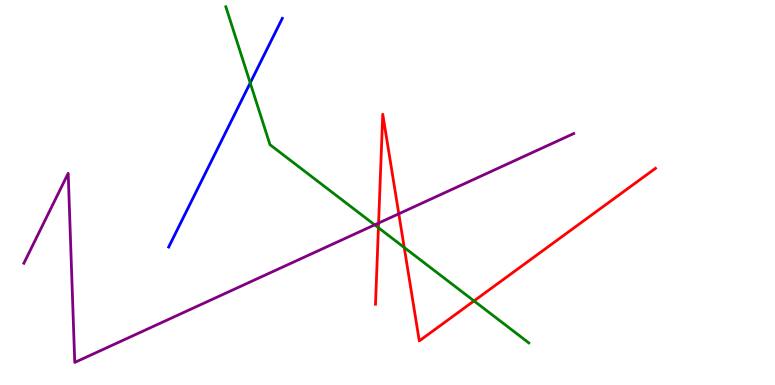[{'lines': ['blue', 'red'], 'intersections': []}, {'lines': ['green', 'red'], 'intersections': [{'x': 4.88, 'y': 4.08}, {'x': 5.22, 'y': 3.57}, {'x': 6.12, 'y': 2.18}]}, {'lines': ['purple', 'red'], 'intersections': [{'x': 4.89, 'y': 4.21}, {'x': 5.15, 'y': 4.45}]}, {'lines': ['blue', 'green'], 'intersections': [{'x': 3.23, 'y': 7.85}]}, {'lines': ['blue', 'purple'], 'intersections': []}, {'lines': ['green', 'purple'], 'intersections': [{'x': 4.83, 'y': 4.16}]}]